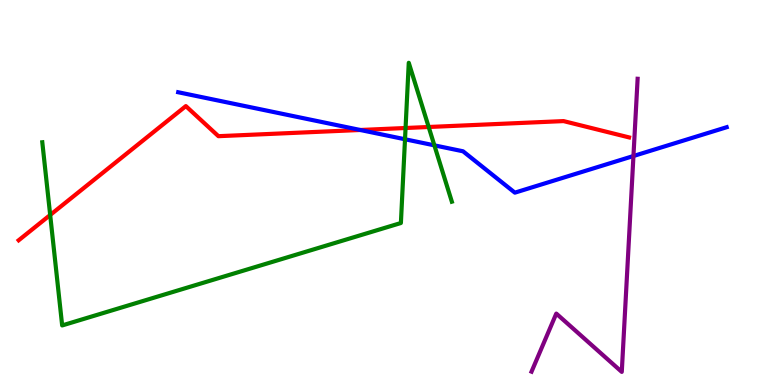[{'lines': ['blue', 'red'], 'intersections': [{'x': 4.65, 'y': 6.62}]}, {'lines': ['green', 'red'], 'intersections': [{'x': 0.648, 'y': 4.42}, {'x': 5.23, 'y': 6.68}, {'x': 5.53, 'y': 6.7}]}, {'lines': ['purple', 'red'], 'intersections': []}, {'lines': ['blue', 'green'], 'intersections': [{'x': 5.23, 'y': 6.38}, {'x': 5.6, 'y': 6.22}]}, {'lines': ['blue', 'purple'], 'intersections': [{'x': 8.17, 'y': 5.95}]}, {'lines': ['green', 'purple'], 'intersections': []}]